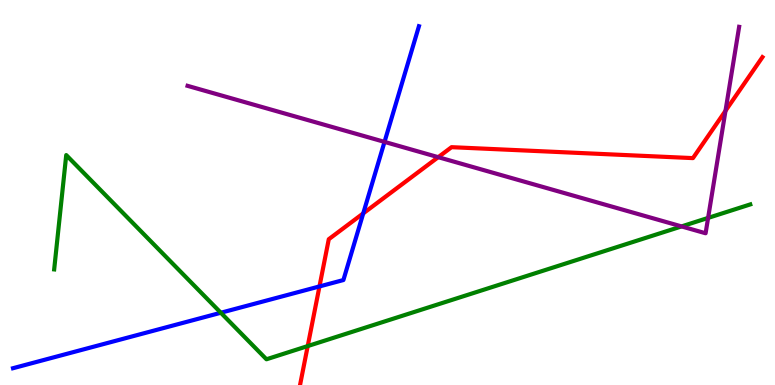[{'lines': ['blue', 'red'], 'intersections': [{'x': 4.12, 'y': 2.56}, {'x': 4.69, 'y': 4.46}]}, {'lines': ['green', 'red'], 'intersections': [{'x': 3.97, 'y': 1.01}]}, {'lines': ['purple', 'red'], 'intersections': [{'x': 5.65, 'y': 5.92}, {'x': 9.36, 'y': 7.12}]}, {'lines': ['blue', 'green'], 'intersections': [{'x': 2.85, 'y': 1.88}]}, {'lines': ['blue', 'purple'], 'intersections': [{'x': 4.96, 'y': 6.31}]}, {'lines': ['green', 'purple'], 'intersections': [{'x': 8.79, 'y': 4.12}, {'x': 9.14, 'y': 4.34}]}]